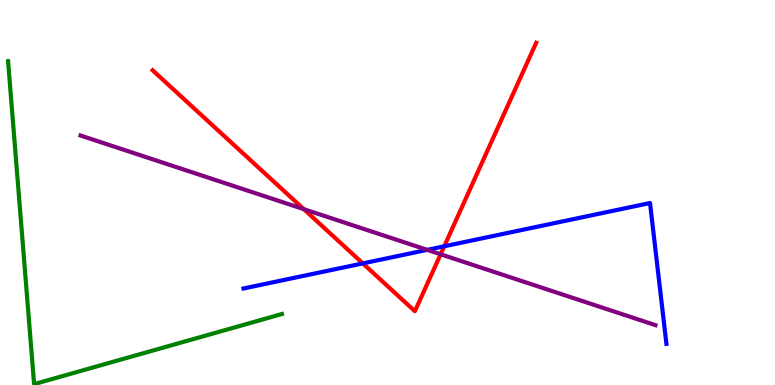[{'lines': ['blue', 'red'], 'intersections': [{'x': 4.68, 'y': 3.16}, {'x': 5.73, 'y': 3.6}]}, {'lines': ['green', 'red'], 'intersections': []}, {'lines': ['purple', 'red'], 'intersections': [{'x': 3.92, 'y': 4.57}, {'x': 5.69, 'y': 3.4}]}, {'lines': ['blue', 'green'], 'intersections': []}, {'lines': ['blue', 'purple'], 'intersections': [{'x': 5.51, 'y': 3.51}]}, {'lines': ['green', 'purple'], 'intersections': []}]